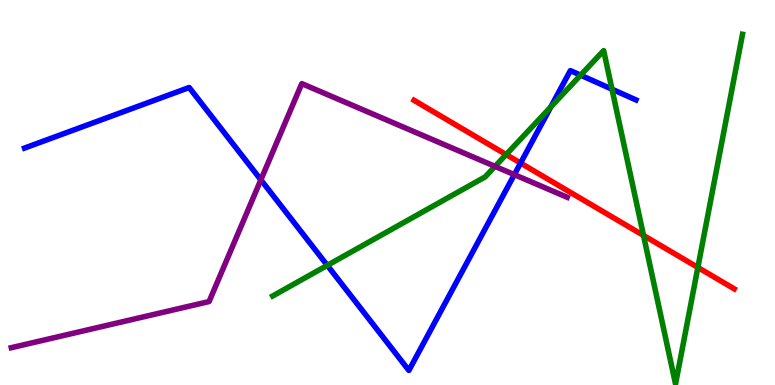[{'lines': ['blue', 'red'], 'intersections': [{'x': 6.72, 'y': 5.76}]}, {'lines': ['green', 'red'], 'intersections': [{'x': 6.53, 'y': 5.99}, {'x': 8.3, 'y': 3.88}, {'x': 9.0, 'y': 3.05}]}, {'lines': ['purple', 'red'], 'intersections': []}, {'lines': ['blue', 'green'], 'intersections': [{'x': 4.22, 'y': 3.11}, {'x': 7.11, 'y': 7.22}, {'x': 7.49, 'y': 8.05}, {'x': 7.9, 'y': 7.68}]}, {'lines': ['blue', 'purple'], 'intersections': [{'x': 3.37, 'y': 5.33}, {'x': 6.64, 'y': 5.46}]}, {'lines': ['green', 'purple'], 'intersections': [{'x': 6.39, 'y': 5.68}]}]